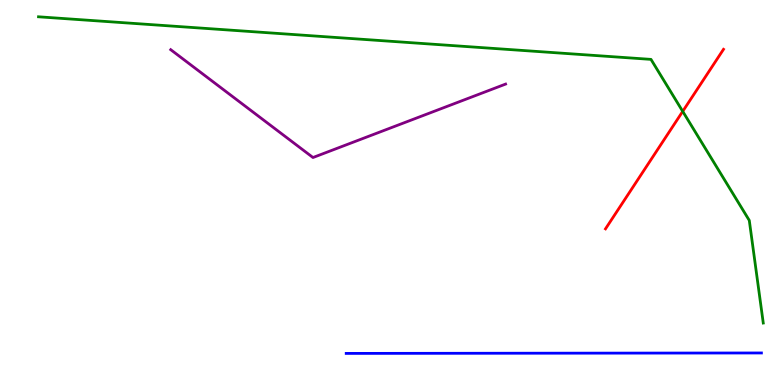[{'lines': ['blue', 'red'], 'intersections': []}, {'lines': ['green', 'red'], 'intersections': [{'x': 8.81, 'y': 7.11}]}, {'lines': ['purple', 'red'], 'intersections': []}, {'lines': ['blue', 'green'], 'intersections': []}, {'lines': ['blue', 'purple'], 'intersections': []}, {'lines': ['green', 'purple'], 'intersections': []}]